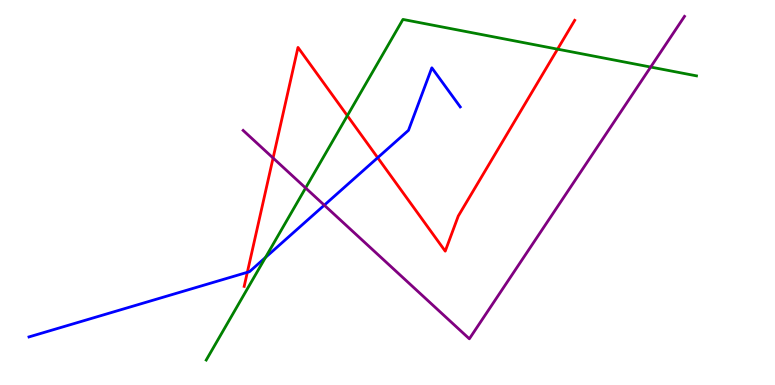[{'lines': ['blue', 'red'], 'intersections': [{'x': 3.19, 'y': 2.93}, {'x': 4.87, 'y': 5.9}]}, {'lines': ['green', 'red'], 'intersections': [{'x': 4.48, 'y': 6.99}, {'x': 7.19, 'y': 8.72}]}, {'lines': ['purple', 'red'], 'intersections': [{'x': 3.52, 'y': 5.9}]}, {'lines': ['blue', 'green'], 'intersections': [{'x': 3.43, 'y': 3.31}]}, {'lines': ['blue', 'purple'], 'intersections': [{'x': 4.18, 'y': 4.67}]}, {'lines': ['green', 'purple'], 'intersections': [{'x': 3.94, 'y': 5.12}, {'x': 8.4, 'y': 8.26}]}]